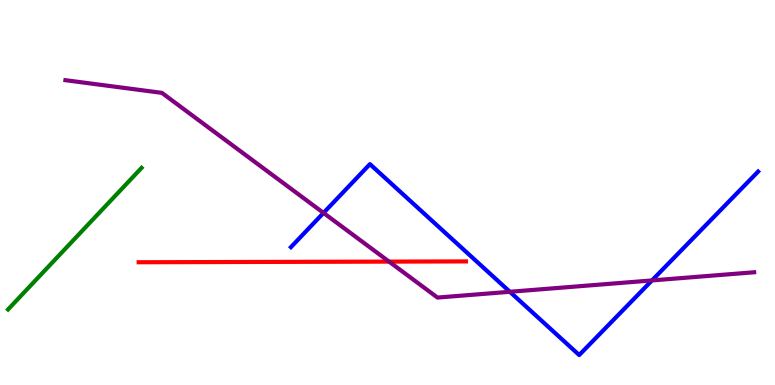[{'lines': ['blue', 'red'], 'intersections': []}, {'lines': ['green', 'red'], 'intersections': []}, {'lines': ['purple', 'red'], 'intersections': [{'x': 5.02, 'y': 3.2}]}, {'lines': ['blue', 'green'], 'intersections': []}, {'lines': ['blue', 'purple'], 'intersections': [{'x': 4.17, 'y': 4.47}, {'x': 6.58, 'y': 2.42}, {'x': 8.41, 'y': 2.72}]}, {'lines': ['green', 'purple'], 'intersections': []}]